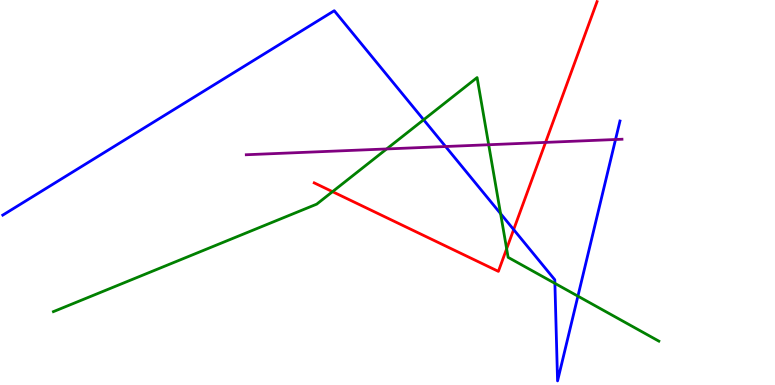[{'lines': ['blue', 'red'], 'intersections': [{'x': 6.63, 'y': 4.04}]}, {'lines': ['green', 'red'], 'intersections': [{'x': 4.29, 'y': 5.02}, {'x': 6.54, 'y': 3.54}]}, {'lines': ['purple', 'red'], 'intersections': [{'x': 7.04, 'y': 6.3}]}, {'lines': ['blue', 'green'], 'intersections': [{'x': 5.47, 'y': 6.89}, {'x': 6.46, 'y': 4.45}, {'x': 7.16, 'y': 2.64}, {'x': 7.46, 'y': 2.31}]}, {'lines': ['blue', 'purple'], 'intersections': [{'x': 5.75, 'y': 6.19}, {'x': 7.94, 'y': 6.38}]}, {'lines': ['green', 'purple'], 'intersections': [{'x': 4.99, 'y': 6.13}, {'x': 6.31, 'y': 6.24}]}]